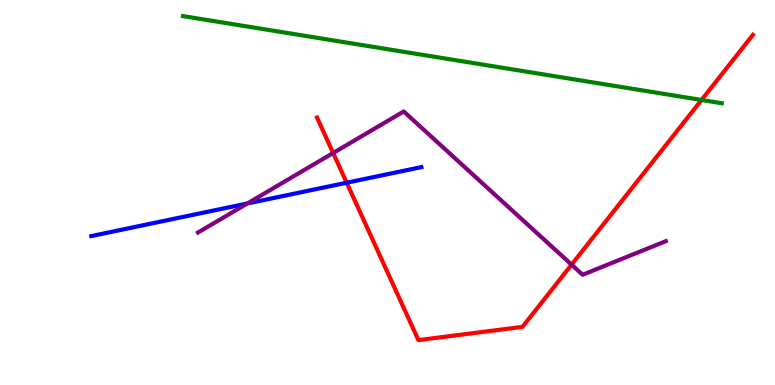[{'lines': ['blue', 'red'], 'intersections': [{'x': 4.47, 'y': 5.25}]}, {'lines': ['green', 'red'], 'intersections': [{'x': 9.05, 'y': 7.4}]}, {'lines': ['purple', 'red'], 'intersections': [{'x': 4.3, 'y': 6.03}, {'x': 7.38, 'y': 3.13}]}, {'lines': ['blue', 'green'], 'intersections': []}, {'lines': ['blue', 'purple'], 'intersections': [{'x': 3.19, 'y': 4.71}]}, {'lines': ['green', 'purple'], 'intersections': []}]